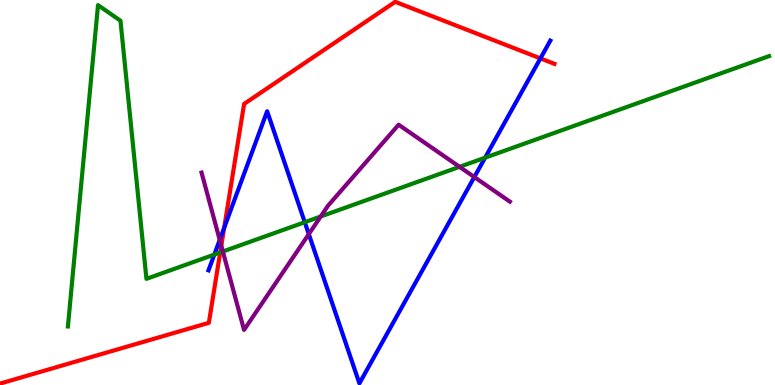[{'lines': ['blue', 'red'], 'intersections': [{'x': 2.89, 'y': 4.08}, {'x': 6.97, 'y': 8.48}]}, {'lines': ['green', 'red'], 'intersections': [{'x': 2.84, 'y': 3.44}]}, {'lines': ['purple', 'red'], 'intersections': [{'x': 2.86, 'y': 3.62}]}, {'lines': ['blue', 'green'], 'intersections': [{'x': 2.77, 'y': 3.39}, {'x': 3.93, 'y': 4.23}, {'x': 6.26, 'y': 5.9}]}, {'lines': ['blue', 'purple'], 'intersections': [{'x': 2.84, 'y': 3.77}, {'x': 3.98, 'y': 3.92}, {'x': 6.12, 'y': 5.4}]}, {'lines': ['green', 'purple'], 'intersections': [{'x': 2.88, 'y': 3.47}, {'x': 4.14, 'y': 4.38}, {'x': 5.93, 'y': 5.67}]}]